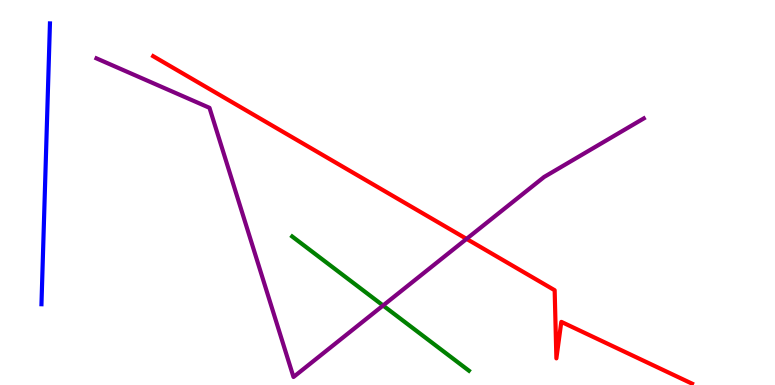[{'lines': ['blue', 'red'], 'intersections': []}, {'lines': ['green', 'red'], 'intersections': []}, {'lines': ['purple', 'red'], 'intersections': [{'x': 6.02, 'y': 3.8}]}, {'lines': ['blue', 'green'], 'intersections': []}, {'lines': ['blue', 'purple'], 'intersections': []}, {'lines': ['green', 'purple'], 'intersections': [{'x': 4.94, 'y': 2.06}]}]